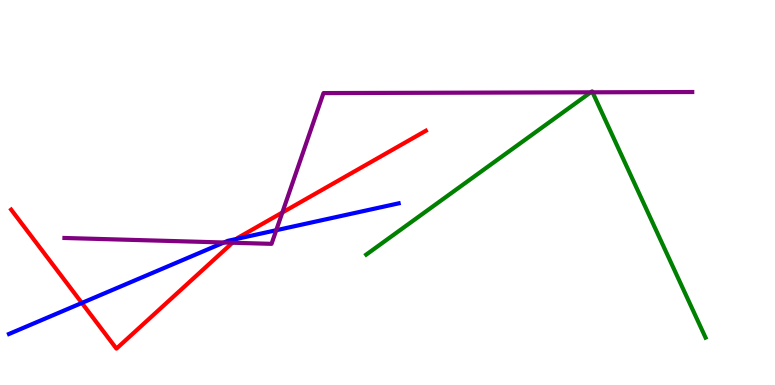[{'lines': ['blue', 'red'], 'intersections': [{'x': 1.06, 'y': 2.13}, {'x': 3.05, 'y': 3.79}]}, {'lines': ['green', 'red'], 'intersections': []}, {'lines': ['purple', 'red'], 'intersections': [{'x': 3.0, 'y': 3.7}, {'x': 3.64, 'y': 4.48}]}, {'lines': ['blue', 'green'], 'intersections': []}, {'lines': ['blue', 'purple'], 'intersections': [{'x': 2.89, 'y': 3.7}, {'x': 3.56, 'y': 4.02}]}, {'lines': ['green', 'purple'], 'intersections': [{'x': 7.62, 'y': 7.6}, {'x': 7.65, 'y': 7.6}]}]